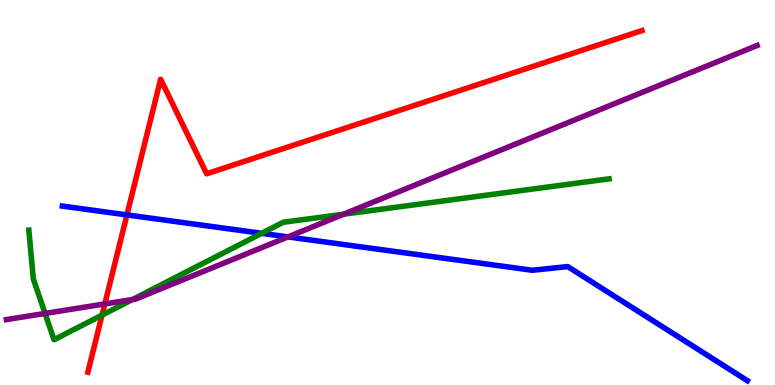[{'lines': ['blue', 'red'], 'intersections': [{'x': 1.64, 'y': 4.42}]}, {'lines': ['green', 'red'], 'intersections': [{'x': 1.32, 'y': 1.81}]}, {'lines': ['purple', 'red'], 'intersections': [{'x': 1.35, 'y': 2.11}]}, {'lines': ['blue', 'green'], 'intersections': [{'x': 3.38, 'y': 3.94}]}, {'lines': ['blue', 'purple'], 'intersections': [{'x': 3.72, 'y': 3.85}]}, {'lines': ['green', 'purple'], 'intersections': [{'x': 0.582, 'y': 1.86}, {'x': 1.71, 'y': 2.22}, {'x': 4.43, 'y': 4.44}]}]